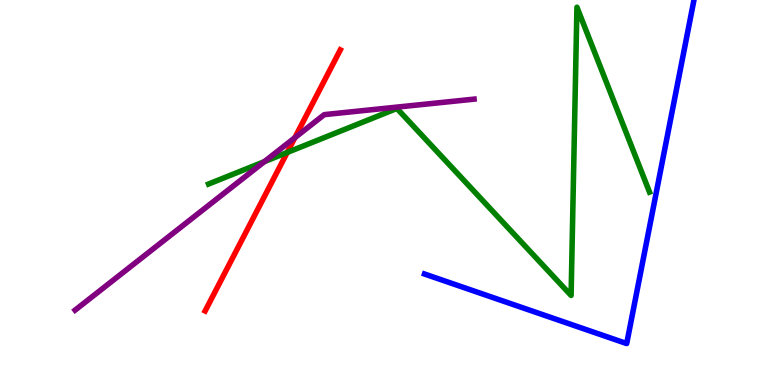[{'lines': ['blue', 'red'], 'intersections': []}, {'lines': ['green', 'red'], 'intersections': [{'x': 3.71, 'y': 6.04}]}, {'lines': ['purple', 'red'], 'intersections': [{'x': 3.8, 'y': 6.42}]}, {'lines': ['blue', 'green'], 'intersections': []}, {'lines': ['blue', 'purple'], 'intersections': []}, {'lines': ['green', 'purple'], 'intersections': [{'x': 3.41, 'y': 5.8}]}]